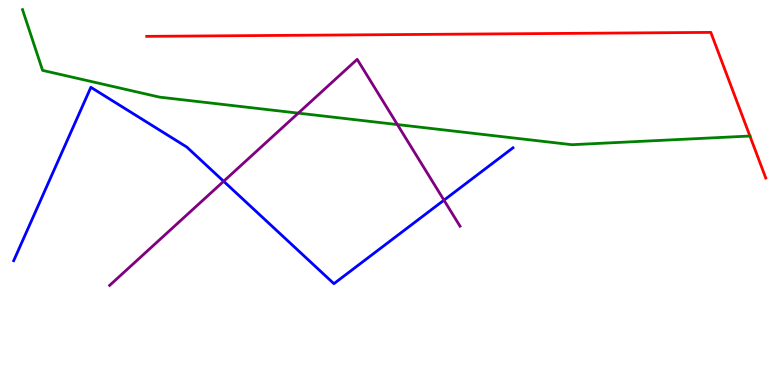[{'lines': ['blue', 'red'], 'intersections': []}, {'lines': ['green', 'red'], 'intersections': [{'x': 9.68, 'y': 6.47}]}, {'lines': ['purple', 'red'], 'intersections': []}, {'lines': ['blue', 'green'], 'intersections': []}, {'lines': ['blue', 'purple'], 'intersections': [{'x': 2.89, 'y': 5.29}, {'x': 5.73, 'y': 4.8}]}, {'lines': ['green', 'purple'], 'intersections': [{'x': 3.85, 'y': 7.06}, {'x': 5.13, 'y': 6.76}]}]